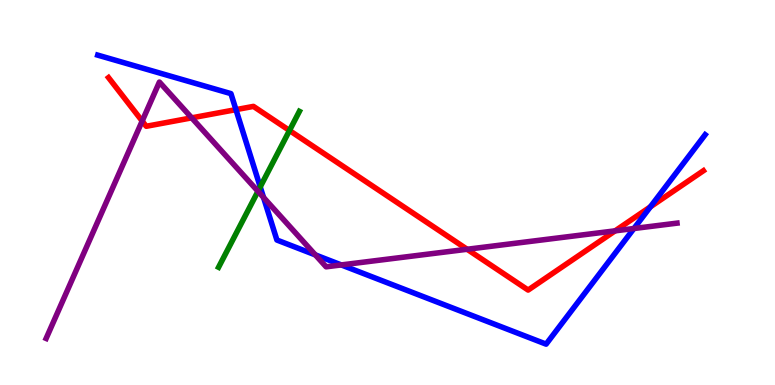[{'lines': ['blue', 'red'], 'intersections': [{'x': 3.04, 'y': 7.15}, {'x': 8.39, 'y': 4.63}]}, {'lines': ['green', 'red'], 'intersections': [{'x': 3.74, 'y': 6.61}]}, {'lines': ['purple', 'red'], 'intersections': [{'x': 1.83, 'y': 6.86}, {'x': 2.47, 'y': 6.94}, {'x': 6.03, 'y': 3.53}, {'x': 7.94, 'y': 4.0}]}, {'lines': ['blue', 'green'], 'intersections': [{'x': 3.36, 'y': 5.14}]}, {'lines': ['blue', 'purple'], 'intersections': [{'x': 3.4, 'y': 4.87}, {'x': 4.07, 'y': 3.38}, {'x': 4.4, 'y': 3.12}, {'x': 8.18, 'y': 4.06}]}, {'lines': ['green', 'purple'], 'intersections': [{'x': 3.33, 'y': 5.03}]}]